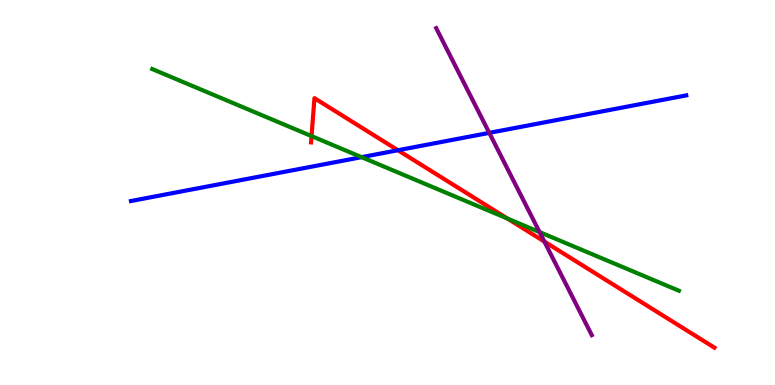[{'lines': ['blue', 'red'], 'intersections': [{'x': 5.13, 'y': 6.1}]}, {'lines': ['green', 'red'], 'intersections': [{'x': 4.02, 'y': 6.46}, {'x': 6.55, 'y': 4.32}]}, {'lines': ['purple', 'red'], 'intersections': [{'x': 7.02, 'y': 3.73}]}, {'lines': ['blue', 'green'], 'intersections': [{'x': 4.67, 'y': 5.92}]}, {'lines': ['blue', 'purple'], 'intersections': [{'x': 6.31, 'y': 6.55}]}, {'lines': ['green', 'purple'], 'intersections': [{'x': 6.96, 'y': 3.97}]}]